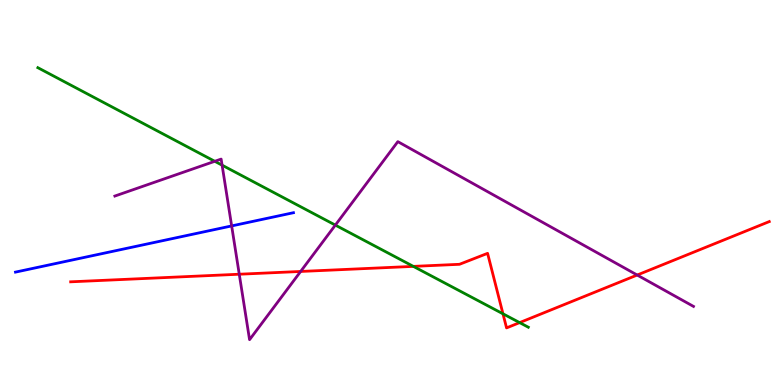[{'lines': ['blue', 'red'], 'intersections': []}, {'lines': ['green', 'red'], 'intersections': [{'x': 5.33, 'y': 3.08}, {'x': 6.49, 'y': 1.85}, {'x': 6.7, 'y': 1.62}]}, {'lines': ['purple', 'red'], 'intersections': [{'x': 3.09, 'y': 2.88}, {'x': 3.88, 'y': 2.95}, {'x': 8.22, 'y': 2.86}]}, {'lines': ['blue', 'green'], 'intersections': []}, {'lines': ['blue', 'purple'], 'intersections': [{'x': 2.99, 'y': 4.13}]}, {'lines': ['green', 'purple'], 'intersections': [{'x': 2.77, 'y': 5.81}, {'x': 2.87, 'y': 5.71}, {'x': 4.33, 'y': 4.15}]}]